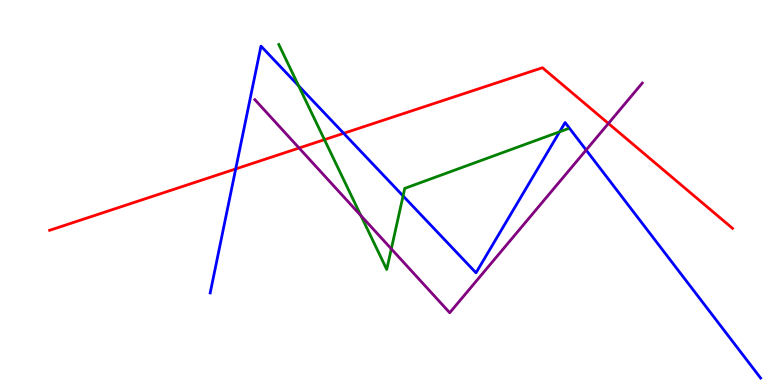[{'lines': ['blue', 'red'], 'intersections': [{'x': 3.04, 'y': 5.61}, {'x': 4.43, 'y': 6.54}]}, {'lines': ['green', 'red'], 'intersections': [{'x': 4.19, 'y': 6.37}]}, {'lines': ['purple', 'red'], 'intersections': [{'x': 3.86, 'y': 6.16}, {'x': 7.85, 'y': 6.79}]}, {'lines': ['blue', 'green'], 'intersections': [{'x': 3.85, 'y': 7.77}, {'x': 5.2, 'y': 4.91}, {'x': 7.22, 'y': 6.58}]}, {'lines': ['blue', 'purple'], 'intersections': [{'x': 7.56, 'y': 6.1}]}, {'lines': ['green', 'purple'], 'intersections': [{'x': 4.66, 'y': 4.4}, {'x': 5.05, 'y': 3.54}]}]